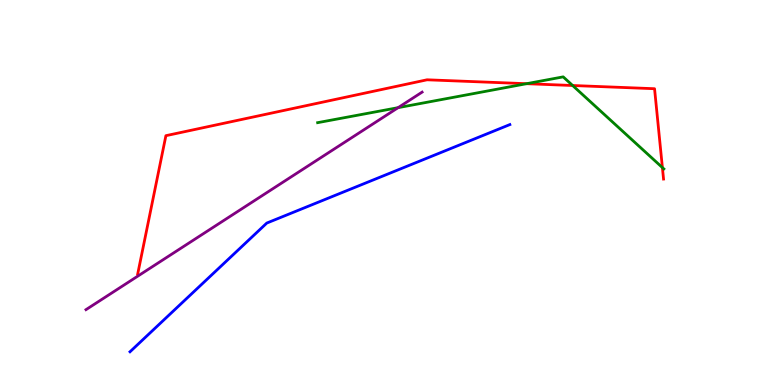[{'lines': ['blue', 'red'], 'intersections': []}, {'lines': ['green', 'red'], 'intersections': [{'x': 6.79, 'y': 7.83}, {'x': 7.39, 'y': 7.78}, {'x': 8.55, 'y': 5.65}]}, {'lines': ['purple', 'red'], 'intersections': []}, {'lines': ['blue', 'green'], 'intersections': []}, {'lines': ['blue', 'purple'], 'intersections': []}, {'lines': ['green', 'purple'], 'intersections': [{'x': 5.14, 'y': 7.2}]}]